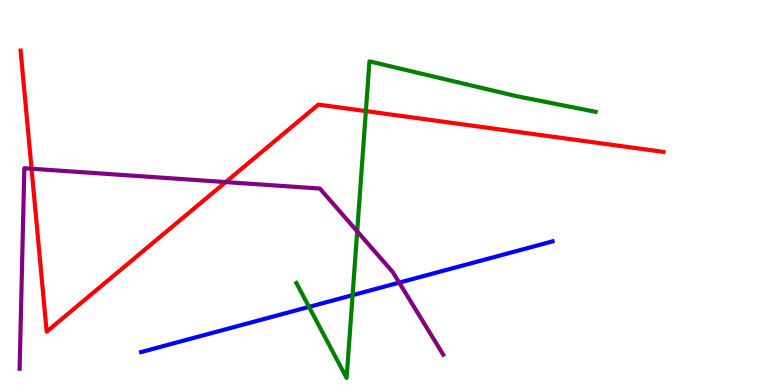[{'lines': ['blue', 'red'], 'intersections': []}, {'lines': ['green', 'red'], 'intersections': [{'x': 4.72, 'y': 7.11}]}, {'lines': ['purple', 'red'], 'intersections': [{'x': 0.407, 'y': 5.62}, {'x': 2.91, 'y': 5.27}]}, {'lines': ['blue', 'green'], 'intersections': [{'x': 3.99, 'y': 2.03}, {'x': 4.55, 'y': 2.33}]}, {'lines': ['blue', 'purple'], 'intersections': [{'x': 5.15, 'y': 2.66}]}, {'lines': ['green', 'purple'], 'intersections': [{'x': 4.61, 'y': 3.99}]}]